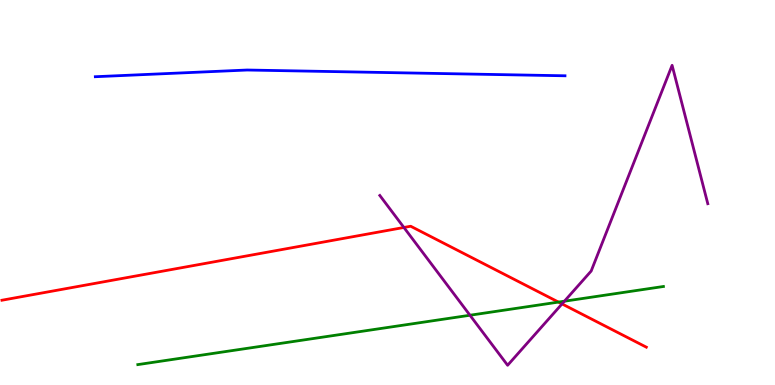[{'lines': ['blue', 'red'], 'intersections': []}, {'lines': ['green', 'red'], 'intersections': [{'x': 7.21, 'y': 2.15}]}, {'lines': ['purple', 'red'], 'intersections': [{'x': 5.21, 'y': 4.09}, {'x': 7.25, 'y': 2.11}]}, {'lines': ['blue', 'green'], 'intersections': []}, {'lines': ['blue', 'purple'], 'intersections': []}, {'lines': ['green', 'purple'], 'intersections': [{'x': 6.06, 'y': 1.81}, {'x': 7.28, 'y': 2.18}]}]